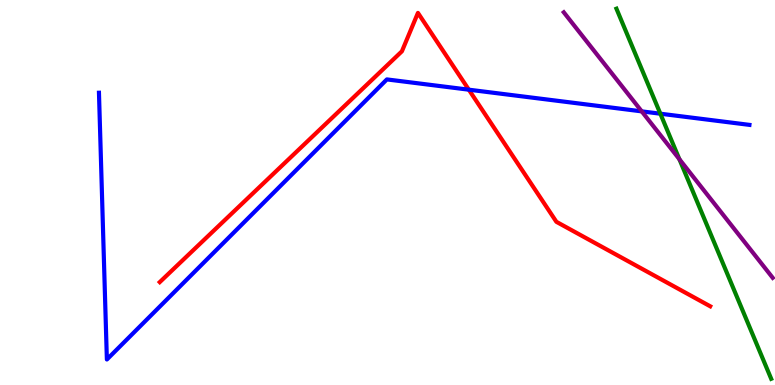[{'lines': ['blue', 'red'], 'intersections': [{'x': 6.05, 'y': 7.67}]}, {'lines': ['green', 'red'], 'intersections': []}, {'lines': ['purple', 'red'], 'intersections': []}, {'lines': ['blue', 'green'], 'intersections': [{'x': 8.52, 'y': 7.05}]}, {'lines': ['blue', 'purple'], 'intersections': [{'x': 8.28, 'y': 7.11}]}, {'lines': ['green', 'purple'], 'intersections': [{'x': 8.77, 'y': 5.86}]}]